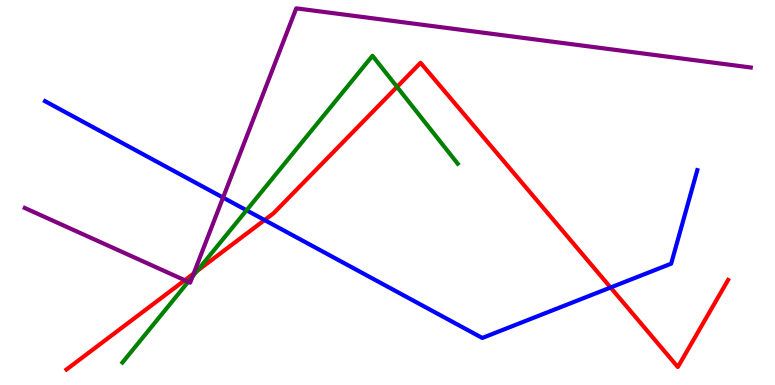[{'lines': ['blue', 'red'], 'intersections': [{'x': 3.41, 'y': 4.28}, {'x': 7.88, 'y': 2.53}]}, {'lines': ['green', 'red'], 'intersections': [{'x': 2.54, 'y': 2.96}, {'x': 5.12, 'y': 7.74}]}, {'lines': ['purple', 'red'], 'intersections': [{'x': 2.38, 'y': 2.72}, {'x': 2.5, 'y': 2.9}]}, {'lines': ['blue', 'green'], 'intersections': [{'x': 3.18, 'y': 4.54}]}, {'lines': ['blue', 'purple'], 'intersections': [{'x': 2.88, 'y': 4.87}]}, {'lines': ['green', 'purple'], 'intersections': [{'x': 2.43, 'y': 2.68}, {'x': 2.48, 'y': 2.82}]}]